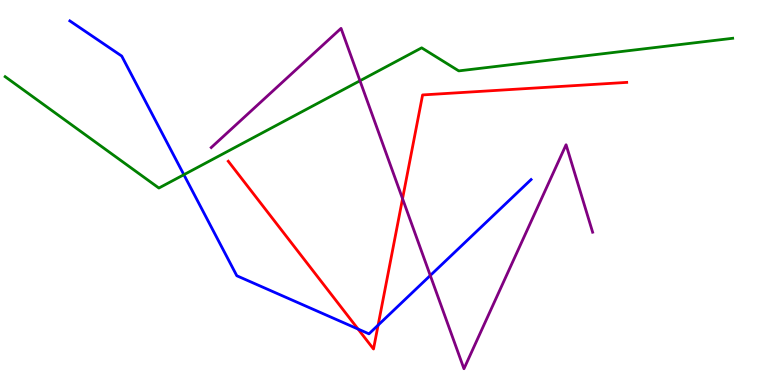[{'lines': ['blue', 'red'], 'intersections': [{'x': 4.62, 'y': 1.45}, {'x': 4.88, 'y': 1.55}]}, {'lines': ['green', 'red'], 'intersections': []}, {'lines': ['purple', 'red'], 'intersections': [{'x': 5.19, 'y': 4.84}]}, {'lines': ['blue', 'green'], 'intersections': [{'x': 2.37, 'y': 5.46}]}, {'lines': ['blue', 'purple'], 'intersections': [{'x': 5.55, 'y': 2.84}]}, {'lines': ['green', 'purple'], 'intersections': [{'x': 4.64, 'y': 7.9}]}]